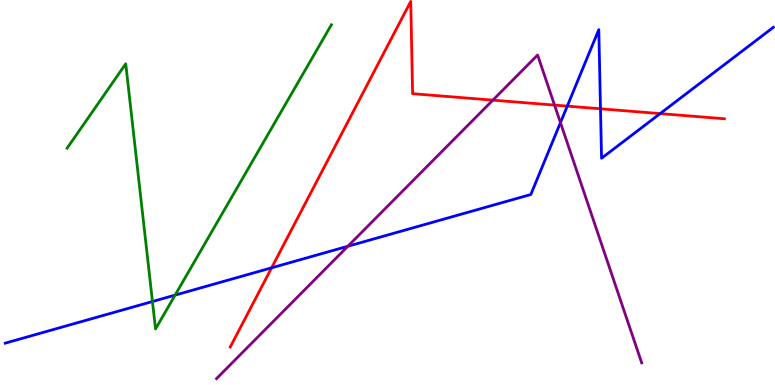[{'lines': ['blue', 'red'], 'intersections': [{'x': 3.5, 'y': 3.04}, {'x': 7.32, 'y': 7.24}, {'x': 7.75, 'y': 7.17}, {'x': 8.52, 'y': 7.05}]}, {'lines': ['green', 'red'], 'intersections': []}, {'lines': ['purple', 'red'], 'intersections': [{'x': 6.36, 'y': 7.4}, {'x': 7.16, 'y': 7.27}]}, {'lines': ['blue', 'green'], 'intersections': [{'x': 1.97, 'y': 2.17}, {'x': 2.26, 'y': 2.33}]}, {'lines': ['blue', 'purple'], 'intersections': [{'x': 4.49, 'y': 3.6}, {'x': 7.23, 'y': 6.81}]}, {'lines': ['green', 'purple'], 'intersections': []}]